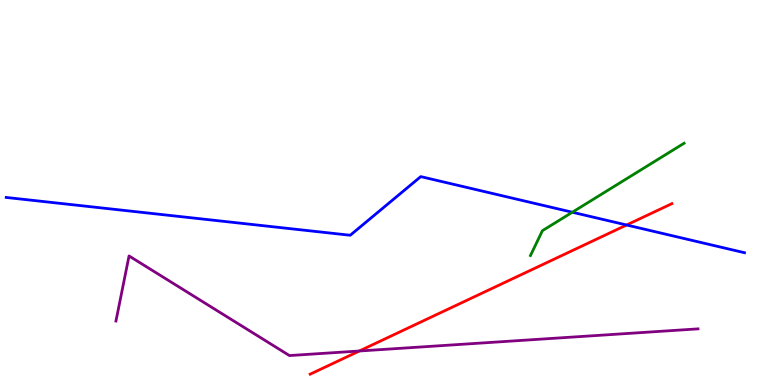[{'lines': ['blue', 'red'], 'intersections': [{'x': 8.09, 'y': 4.16}]}, {'lines': ['green', 'red'], 'intersections': []}, {'lines': ['purple', 'red'], 'intersections': [{'x': 4.64, 'y': 0.883}]}, {'lines': ['blue', 'green'], 'intersections': [{'x': 7.38, 'y': 4.49}]}, {'lines': ['blue', 'purple'], 'intersections': []}, {'lines': ['green', 'purple'], 'intersections': []}]